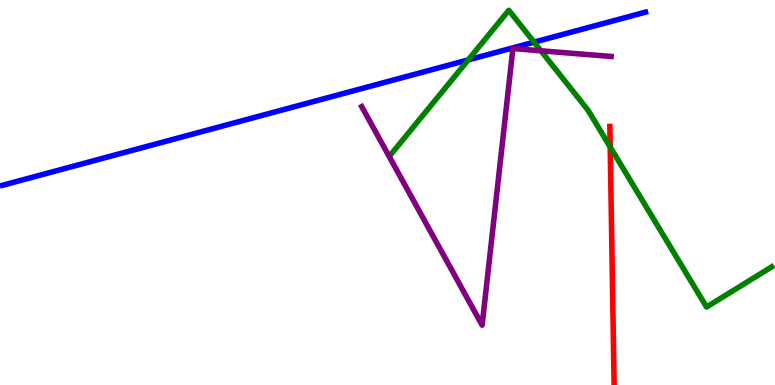[{'lines': ['blue', 'red'], 'intersections': []}, {'lines': ['green', 'red'], 'intersections': [{'x': 7.87, 'y': 6.18}]}, {'lines': ['purple', 'red'], 'intersections': []}, {'lines': ['blue', 'green'], 'intersections': [{'x': 6.04, 'y': 8.44}, {'x': 6.89, 'y': 8.9}]}, {'lines': ['blue', 'purple'], 'intersections': []}, {'lines': ['green', 'purple'], 'intersections': [{'x': 6.98, 'y': 8.68}]}]